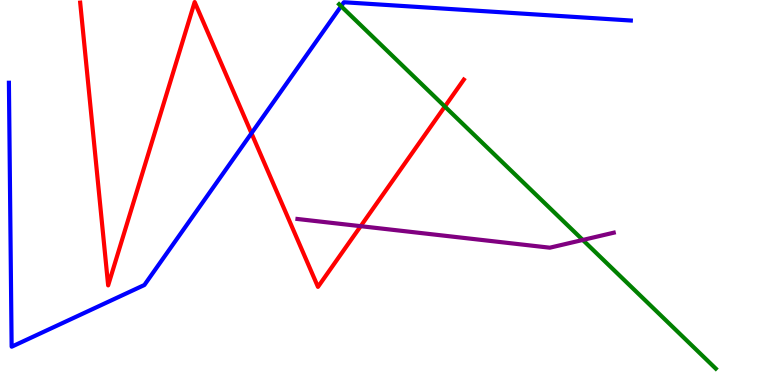[{'lines': ['blue', 'red'], 'intersections': [{'x': 3.24, 'y': 6.54}]}, {'lines': ['green', 'red'], 'intersections': [{'x': 5.74, 'y': 7.23}]}, {'lines': ['purple', 'red'], 'intersections': [{'x': 4.65, 'y': 4.13}]}, {'lines': ['blue', 'green'], 'intersections': [{'x': 4.4, 'y': 9.84}]}, {'lines': ['blue', 'purple'], 'intersections': []}, {'lines': ['green', 'purple'], 'intersections': [{'x': 7.52, 'y': 3.77}]}]